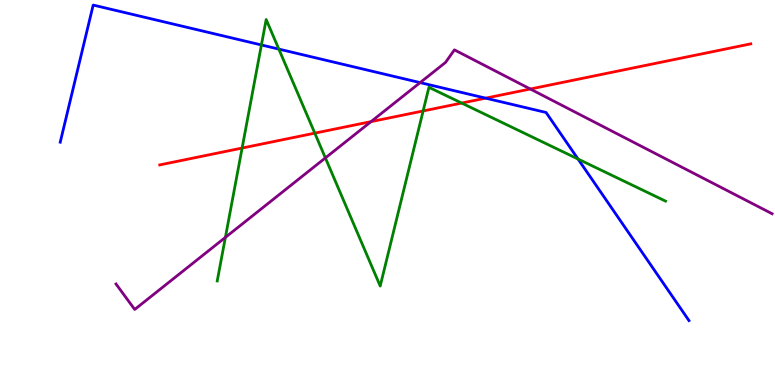[{'lines': ['blue', 'red'], 'intersections': [{'x': 6.27, 'y': 7.45}]}, {'lines': ['green', 'red'], 'intersections': [{'x': 3.12, 'y': 6.15}, {'x': 4.06, 'y': 6.54}, {'x': 5.46, 'y': 7.12}, {'x': 5.96, 'y': 7.32}]}, {'lines': ['purple', 'red'], 'intersections': [{'x': 4.79, 'y': 6.84}, {'x': 6.84, 'y': 7.69}]}, {'lines': ['blue', 'green'], 'intersections': [{'x': 3.37, 'y': 8.83}, {'x': 3.6, 'y': 8.72}, {'x': 7.46, 'y': 5.87}]}, {'lines': ['blue', 'purple'], 'intersections': [{'x': 5.42, 'y': 7.85}]}, {'lines': ['green', 'purple'], 'intersections': [{'x': 2.91, 'y': 3.83}, {'x': 4.2, 'y': 5.9}]}]